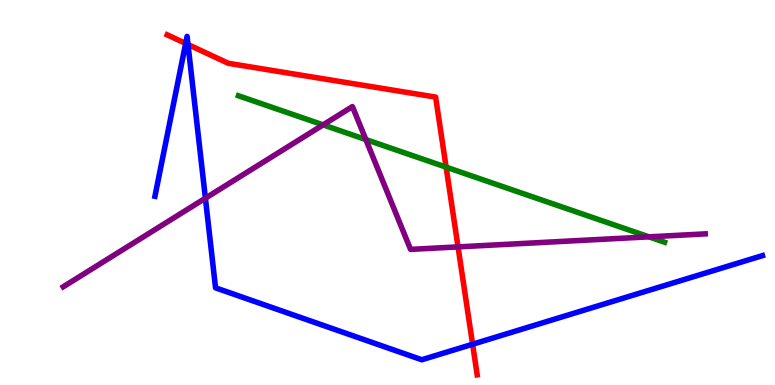[{'lines': ['blue', 'red'], 'intersections': [{'x': 2.4, 'y': 8.87}, {'x': 2.43, 'y': 8.84}, {'x': 6.1, 'y': 1.06}]}, {'lines': ['green', 'red'], 'intersections': [{'x': 5.76, 'y': 5.66}]}, {'lines': ['purple', 'red'], 'intersections': [{'x': 5.91, 'y': 3.59}]}, {'lines': ['blue', 'green'], 'intersections': []}, {'lines': ['blue', 'purple'], 'intersections': [{'x': 2.65, 'y': 4.85}]}, {'lines': ['green', 'purple'], 'intersections': [{'x': 4.17, 'y': 6.76}, {'x': 4.72, 'y': 6.38}, {'x': 8.37, 'y': 3.85}]}]